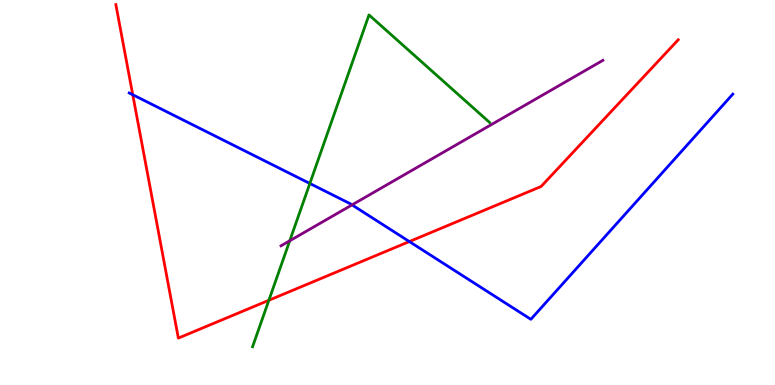[{'lines': ['blue', 'red'], 'intersections': [{'x': 1.71, 'y': 7.54}, {'x': 5.28, 'y': 3.73}]}, {'lines': ['green', 'red'], 'intersections': [{'x': 3.47, 'y': 2.2}]}, {'lines': ['purple', 'red'], 'intersections': []}, {'lines': ['blue', 'green'], 'intersections': [{'x': 4.0, 'y': 5.23}]}, {'lines': ['blue', 'purple'], 'intersections': [{'x': 4.54, 'y': 4.68}]}, {'lines': ['green', 'purple'], 'intersections': [{'x': 3.74, 'y': 3.75}]}]